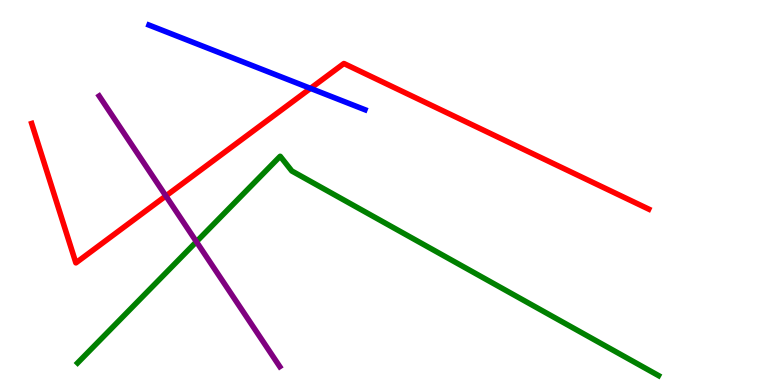[{'lines': ['blue', 'red'], 'intersections': [{'x': 4.01, 'y': 7.7}]}, {'lines': ['green', 'red'], 'intersections': []}, {'lines': ['purple', 'red'], 'intersections': [{'x': 2.14, 'y': 4.91}]}, {'lines': ['blue', 'green'], 'intersections': []}, {'lines': ['blue', 'purple'], 'intersections': []}, {'lines': ['green', 'purple'], 'intersections': [{'x': 2.53, 'y': 3.72}]}]